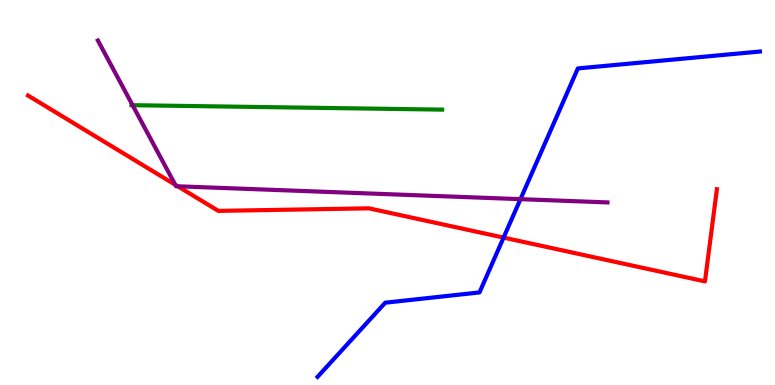[{'lines': ['blue', 'red'], 'intersections': [{'x': 6.5, 'y': 3.83}]}, {'lines': ['green', 'red'], 'intersections': []}, {'lines': ['purple', 'red'], 'intersections': [{'x': 2.26, 'y': 5.2}, {'x': 2.29, 'y': 5.16}]}, {'lines': ['blue', 'green'], 'intersections': []}, {'lines': ['blue', 'purple'], 'intersections': [{'x': 6.72, 'y': 4.83}]}, {'lines': ['green', 'purple'], 'intersections': [{'x': 1.71, 'y': 7.27}]}]